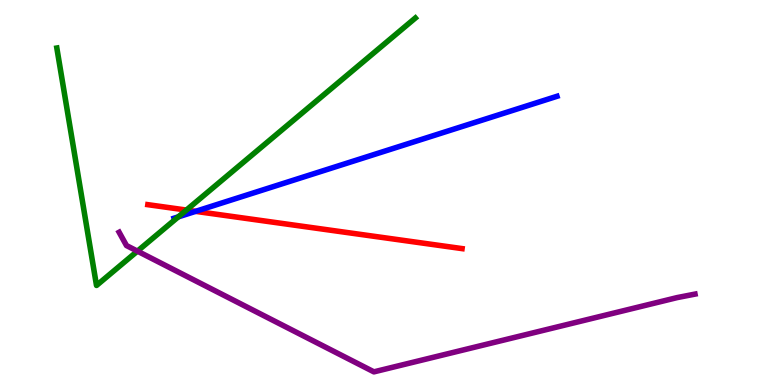[{'lines': ['blue', 'red'], 'intersections': [{'x': 2.52, 'y': 4.51}]}, {'lines': ['green', 'red'], 'intersections': [{'x': 2.41, 'y': 4.54}]}, {'lines': ['purple', 'red'], 'intersections': []}, {'lines': ['blue', 'green'], 'intersections': [{'x': 2.3, 'y': 4.37}]}, {'lines': ['blue', 'purple'], 'intersections': []}, {'lines': ['green', 'purple'], 'intersections': [{'x': 1.77, 'y': 3.48}]}]